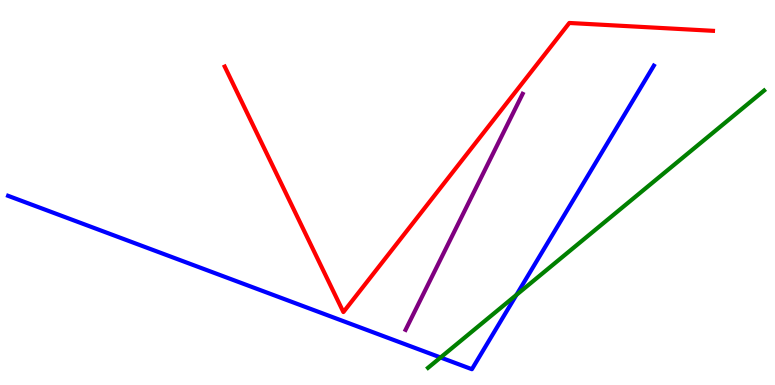[{'lines': ['blue', 'red'], 'intersections': []}, {'lines': ['green', 'red'], 'intersections': []}, {'lines': ['purple', 'red'], 'intersections': []}, {'lines': ['blue', 'green'], 'intersections': [{'x': 5.68, 'y': 0.715}, {'x': 6.66, 'y': 2.34}]}, {'lines': ['blue', 'purple'], 'intersections': []}, {'lines': ['green', 'purple'], 'intersections': []}]